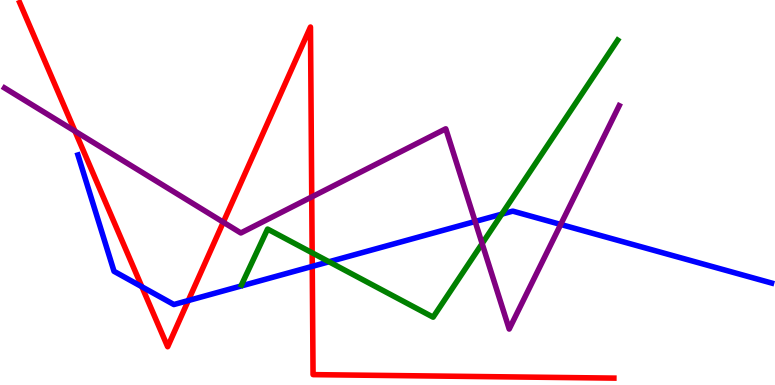[{'lines': ['blue', 'red'], 'intersections': [{'x': 1.83, 'y': 2.55}, {'x': 2.43, 'y': 2.19}, {'x': 4.03, 'y': 3.08}]}, {'lines': ['green', 'red'], 'intersections': [{'x': 4.03, 'y': 3.43}]}, {'lines': ['purple', 'red'], 'intersections': [{'x': 0.967, 'y': 6.59}, {'x': 2.88, 'y': 4.23}, {'x': 4.02, 'y': 4.89}]}, {'lines': ['blue', 'green'], 'intersections': [{'x': 4.25, 'y': 3.2}, {'x': 6.47, 'y': 4.44}]}, {'lines': ['blue', 'purple'], 'intersections': [{'x': 6.13, 'y': 4.25}, {'x': 7.23, 'y': 4.17}]}, {'lines': ['green', 'purple'], 'intersections': [{'x': 6.22, 'y': 3.67}]}]